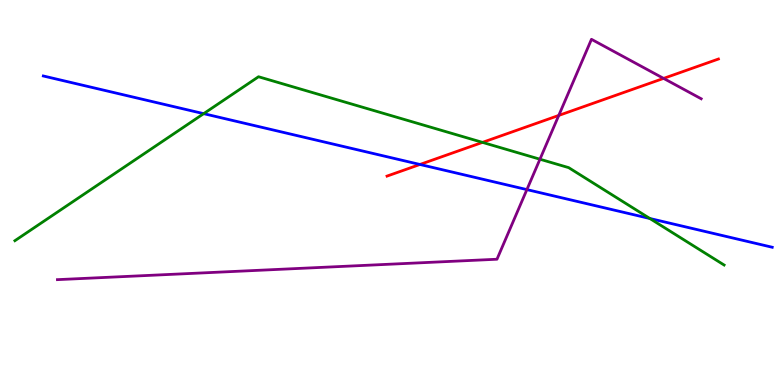[{'lines': ['blue', 'red'], 'intersections': [{'x': 5.42, 'y': 5.73}]}, {'lines': ['green', 'red'], 'intersections': [{'x': 6.23, 'y': 6.3}]}, {'lines': ['purple', 'red'], 'intersections': [{'x': 7.21, 'y': 7.0}, {'x': 8.56, 'y': 7.96}]}, {'lines': ['blue', 'green'], 'intersections': [{'x': 2.63, 'y': 7.05}, {'x': 8.39, 'y': 4.32}]}, {'lines': ['blue', 'purple'], 'intersections': [{'x': 6.8, 'y': 5.08}]}, {'lines': ['green', 'purple'], 'intersections': [{'x': 6.97, 'y': 5.86}]}]